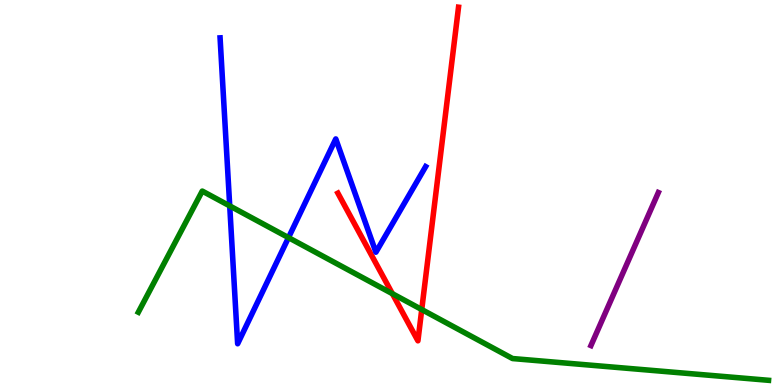[{'lines': ['blue', 'red'], 'intersections': []}, {'lines': ['green', 'red'], 'intersections': [{'x': 5.06, 'y': 2.37}, {'x': 5.44, 'y': 1.96}]}, {'lines': ['purple', 'red'], 'intersections': []}, {'lines': ['blue', 'green'], 'intersections': [{'x': 2.96, 'y': 4.65}, {'x': 3.72, 'y': 3.83}]}, {'lines': ['blue', 'purple'], 'intersections': []}, {'lines': ['green', 'purple'], 'intersections': []}]